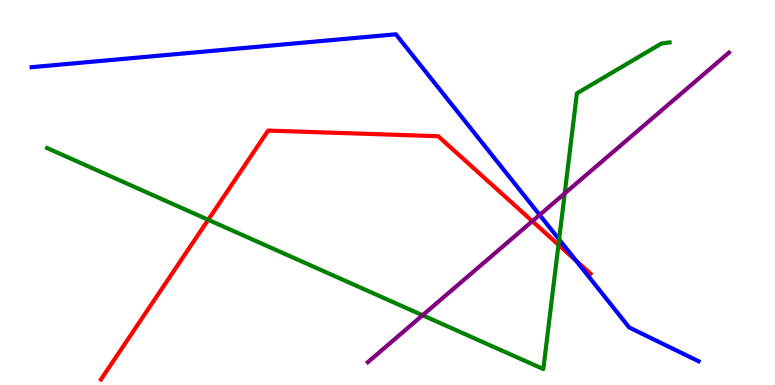[{'lines': ['blue', 'red'], 'intersections': [{'x': 7.43, 'y': 3.23}]}, {'lines': ['green', 'red'], 'intersections': [{'x': 2.69, 'y': 4.29}, {'x': 7.21, 'y': 3.64}]}, {'lines': ['purple', 'red'], 'intersections': [{'x': 6.87, 'y': 4.26}]}, {'lines': ['blue', 'green'], 'intersections': [{'x': 7.21, 'y': 3.78}]}, {'lines': ['blue', 'purple'], 'intersections': [{'x': 6.96, 'y': 4.42}]}, {'lines': ['green', 'purple'], 'intersections': [{'x': 5.45, 'y': 1.81}, {'x': 7.29, 'y': 4.98}]}]